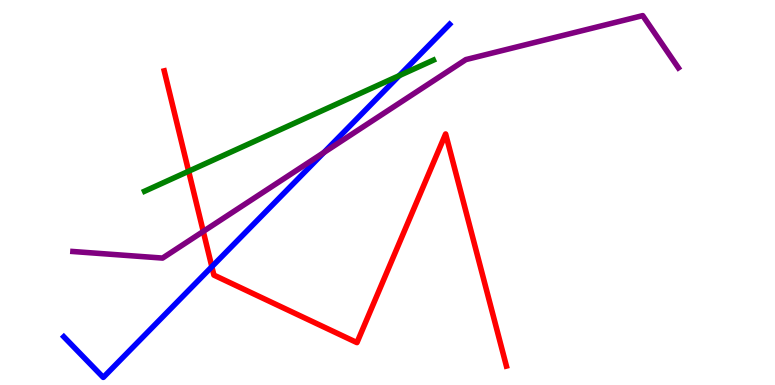[{'lines': ['blue', 'red'], 'intersections': [{'x': 2.73, 'y': 3.07}]}, {'lines': ['green', 'red'], 'intersections': [{'x': 2.43, 'y': 5.55}]}, {'lines': ['purple', 'red'], 'intersections': [{'x': 2.62, 'y': 3.99}]}, {'lines': ['blue', 'green'], 'intersections': [{'x': 5.15, 'y': 8.04}]}, {'lines': ['blue', 'purple'], 'intersections': [{'x': 4.18, 'y': 6.04}]}, {'lines': ['green', 'purple'], 'intersections': []}]